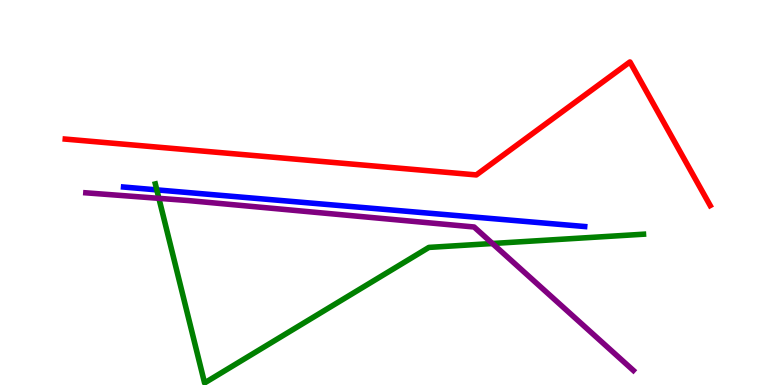[{'lines': ['blue', 'red'], 'intersections': []}, {'lines': ['green', 'red'], 'intersections': []}, {'lines': ['purple', 'red'], 'intersections': []}, {'lines': ['blue', 'green'], 'intersections': [{'x': 2.02, 'y': 5.07}]}, {'lines': ['blue', 'purple'], 'intersections': []}, {'lines': ['green', 'purple'], 'intersections': [{'x': 2.05, 'y': 4.85}, {'x': 6.35, 'y': 3.68}]}]